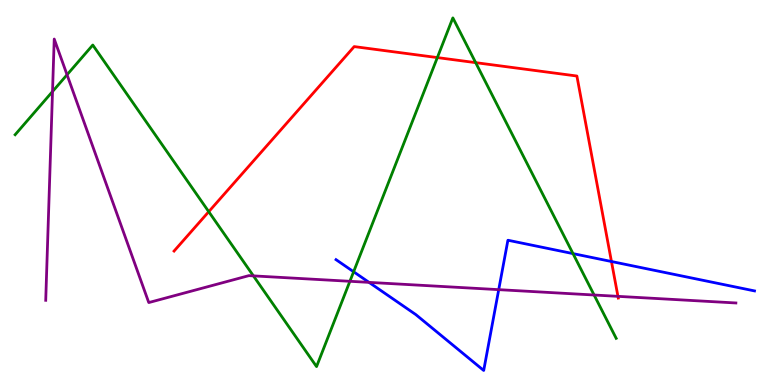[{'lines': ['blue', 'red'], 'intersections': [{'x': 7.89, 'y': 3.21}]}, {'lines': ['green', 'red'], 'intersections': [{'x': 2.69, 'y': 4.5}, {'x': 5.64, 'y': 8.5}, {'x': 6.14, 'y': 8.37}]}, {'lines': ['purple', 'red'], 'intersections': [{'x': 7.97, 'y': 2.3}]}, {'lines': ['blue', 'green'], 'intersections': [{'x': 4.56, 'y': 2.94}, {'x': 7.39, 'y': 3.41}]}, {'lines': ['blue', 'purple'], 'intersections': [{'x': 4.76, 'y': 2.67}, {'x': 6.44, 'y': 2.48}]}, {'lines': ['green', 'purple'], 'intersections': [{'x': 0.678, 'y': 7.62}, {'x': 0.865, 'y': 8.06}, {'x': 3.27, 'y': 2.83}, {'x': 4.51, 'y': 2.69}, {'x': 7.67, 'y': 2.34}]}]